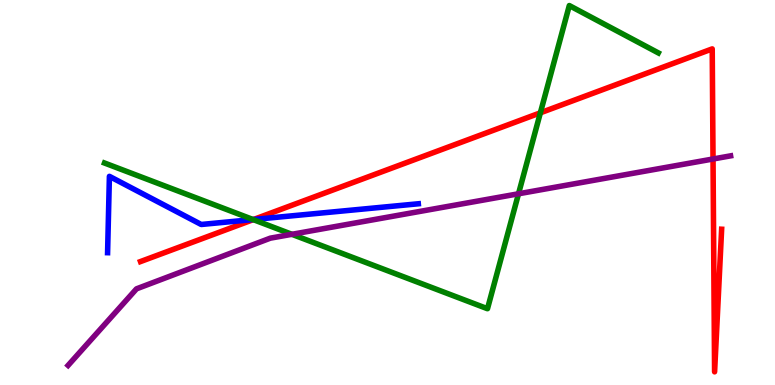[{'lines': ['blue', 'red'], 'intersections': [{'x': 3.27, 'y': 4.3}]}, {'lines': ['green', 'red'], 'intersections': [{'x': 3.27, 'y': 4.3}, {'x': 6.97, 'y': 7.07}]}, {'lines': ['purple', 'red'], 'intersections': [{'x': 9.2, 'y': 5.87}]}, {'lines': ['blue', 'green'], 'intersections': [{'x': 3.27, 'y': 4.3}]}, {'lines': ['blue', 'purple'], 'intersections': []}, {'lines': ['green', 'purple'], 'intersections': [{'x': 3.77, 'y': 3.91}, {'x': 6.69, 'y': 4.97}]}]